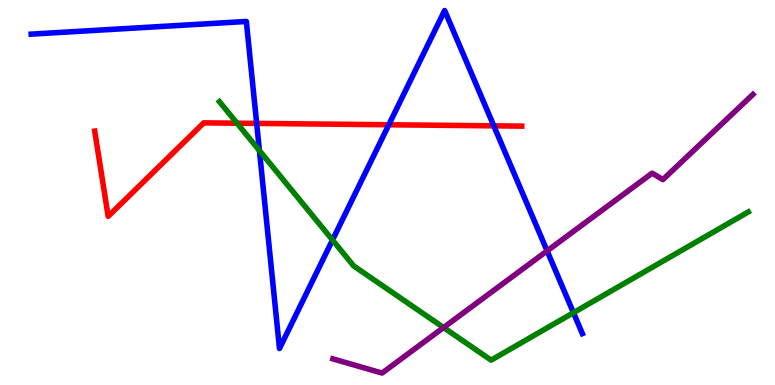[{'lines': ['blue', 'red'], 'intersections': [{'x': 3.31, 'y': 6.79}, {'x': 5.02, 'y': 6.76}, {'x': 6.37, 'y': 6.73}]}, {'lines': ['green', 'red'], 'intersections': [{'x': 3.06, 'y': 6.8}]}, {'lines': ['purple', 'red'], 'intersections': []}, {'lines': ['blue', 'green'], 'intersections': [{'x': 3.35, 'y': 6.09}, {'x': 4.29, 'y': 3.77}, {'x': 7.4, 'y': 1.88}]}, {'lines': ['blue', 'purple'], 'intersections': [{'x': 7.06, 'y': 3.48}]}, {'lines': ['green', 'purple'], 'intersections': [{'x': 5.72, 'y': 1.49}]}]